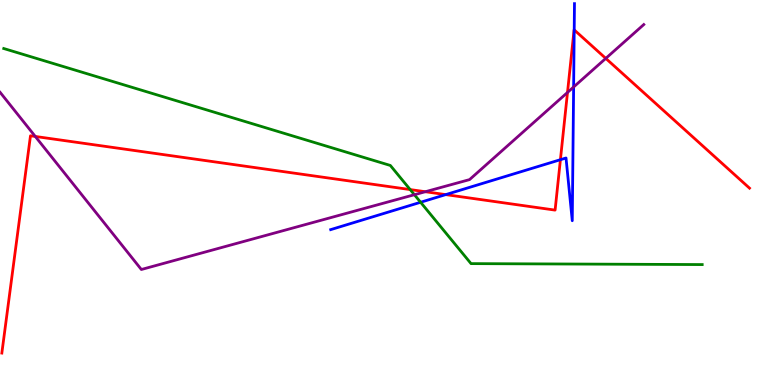[{'lines': ['blue', 'red'], 'intersections': [{'x': 5.75, 'y': 4.95}, {'x': 7.23, 'y': 5.85}, {'x': 7.41, 'y': 9.22}]}, {'lines': ['green', 'red'], 'intersections': [{'x': 5.29, 'y': 5.08}]}, {'lines': ['purple', 'red'], 'intersections': [{'x': 0.455, 'y': 6.46}, {'x': 5.49, 'y': 5.02}, {'x': 7.32, 'y': 7.6}, {'x': 7.82, 'y': 8.48}]}, {'lines': ['blue', 'green'], 'intersections': [{'x': 5.43, 'y': 4.75}]}, {'lines': ['blue', 'purple'], 'intersections': [{'x': 7.4, 'y': 7.74}]}, {'lines': ['green', 'purple'], 'intersections': [{'x': 5.35, 'y': 4.94}]}]